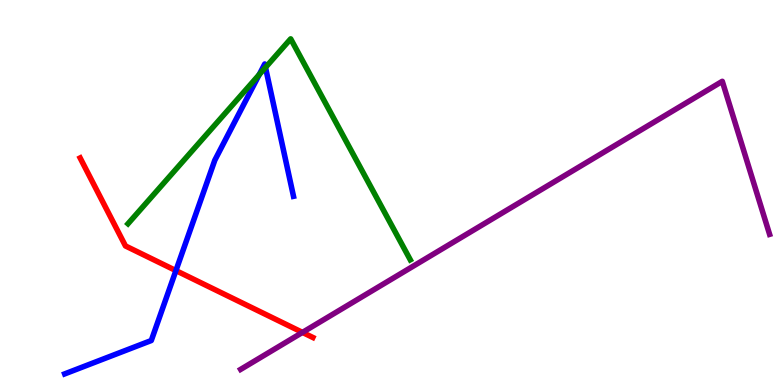[{'lines': ['blue', 'red'], 'intersections': [{'x': 2.27, 'y': 2.97}]}, {'lines': ['green', 'red'], 'intersections': []}, {'lines': ['purple', 'red'], 'intersections': [{'x': 3.9, 'y': 1.37}]}, {'lines': ['blue', 'green'], 'intersections': [{'x': 3.34, 'y': 8.06}, {'x': 3.43, 'y': 8.25}]}, {'lines': ['blue', 'purple'], 'intersections': []}, {'lines': ['green', 'purple'], 'intersections': []}]